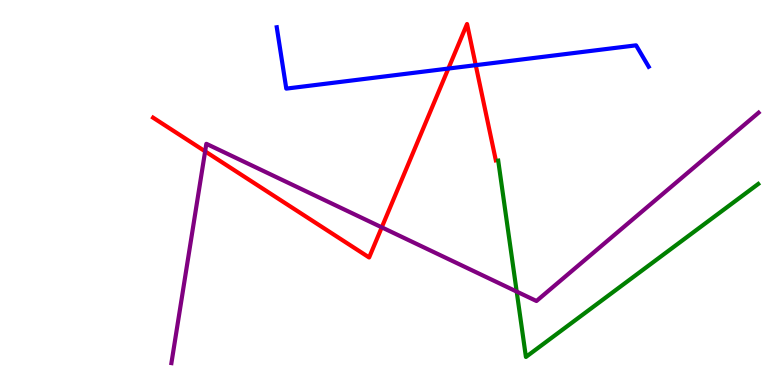[{'lines': ['blue', 'red'], 'intersections': [{'x': 5.79, 'y': 8.22}, {'x': 6.14, 'y': 8.31}]}, {'lines': ['green', 'red'], 'intersections': []}, {'lines': ['purple', 'red'], 'intersections': [{'x': 2.65, 'y': 6.07}, {'x': 4.93, 'y': 4.1}]}, {'lines': ['blue', 'green'], 'intersections': []}, {'lines': ['blue', 'purple'], 'intersections': []}, {'lines': ['green', 'purple'], 'intersections': [{'x': 6.67, 'y': 2.43}]}]